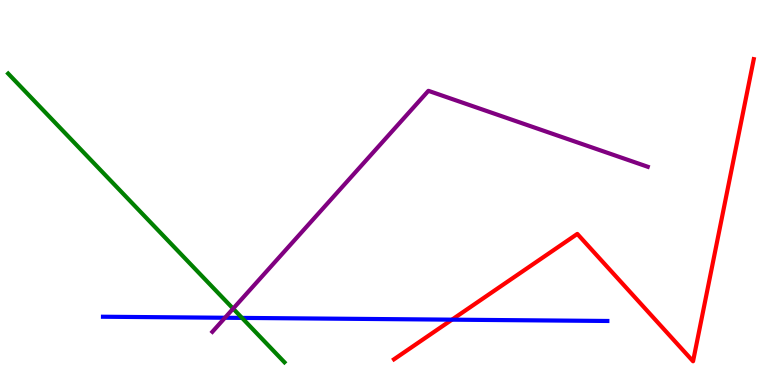[{'lines': ['blue', 'red'], 'intersections': [{'x': 5.83, 'y': 1.7}]}, {'lines': ['green', 'red'], 'intersections': []}, {'lines': ['purple', 'red'], 'intersections': []}, {'lines': ['blue', 'green'], 'intersections': [{'x': 3.12, 'y': 1.74}]}, {'lines': ['blue', 'purple'], 'intersections': [{'x': 2.9, 'y': 1.75}]}, {'lines': ['green', 'purple'], 'intersections': [{'x': 3.01, 'y': 1.98}]}]